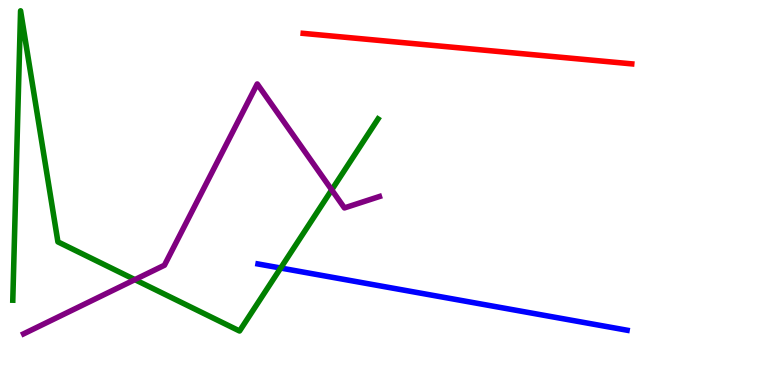[{'lines': ['blue', 'red'], 'intersections': []}, {'lines': ['green', 'red'], 'intersections': []}, {'lines': ['purple', 'red'], 'intersections': []}, {'lines': ['blue', 'green'], 'intersections': [{'x': 3.62, 'y': 3.04}]}, {'lines': ['blue', 'purple'], 'intersections': []}, {'lines': ['green', 'purple'], 'intersections': [{'x': 1.74, 'y': 2.74}, {'x': 4.28, 'y': 5.07}]}]